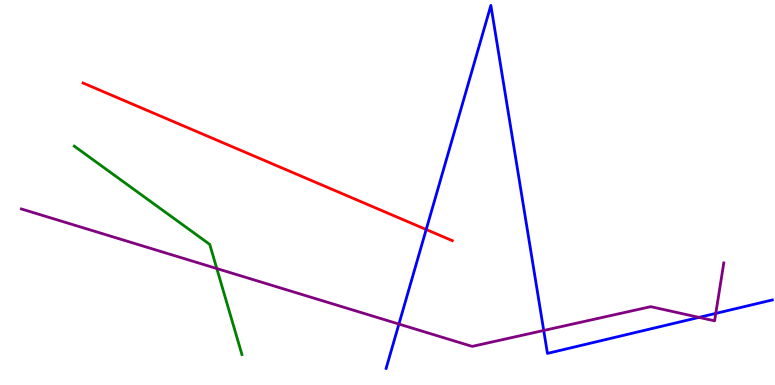[{'lines': ['blue', 'red'], 'intersections': [{'x': 5.5, 'y': 4.04}]}, {'lines': ['green', 'red'], 'intersections': []}, {'lines': ['purple', 'red'], 'intersections': []}, {'lines': ['blue', 'green'], 'intersections': []}, {'lines': ['blue', 'purple'], 'intersections': [{'x': 5.15, 'y': 1.58}, {'x': 7.02, 'y': 1.42}, {'x': 9.02, 'y': 1.76}, {'x': 9.24, 'y': 1.86}]}, {'lines': ['green', 'purple'], 'intersections': [{'x': 2.8, 'y': 3.02}]}]